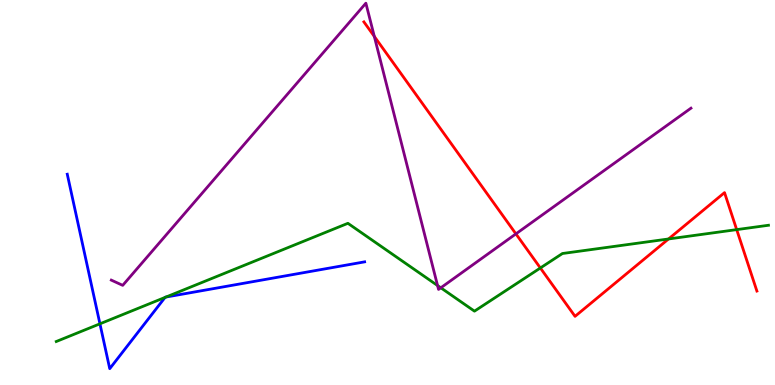[{'lines': ['blue', 'red'], 'intersections': []}, {'lines': ['green', 'red'], 'intersections': [{'x': 6.97, 'y': 3.04}, {'x': 8.63, 'y': 3.79}, {'x': 9.51, 'y': 4.04}]}, {'lines': ['purple', 'red'], 'intersections': [{'x': 4.83, 'y': 9.05}, {'x': 6.66, 'y': 3.93}]}, {'lines': ['blue', 'green'], 'intersections': [{'x': 1.29, 'y': 1.59}, {'x': 2.13, 'y': 2.27}, {'x': 2.14, 'y': 2.28}]}, {'lines': ['blue', 'purple'], 'intersections': []}, {'lines': ['green', 'purple'], 'intersections': [{'x': 5.65, 'y': 2.58}, {'x': 5.69, 'y': 2.52}]}]